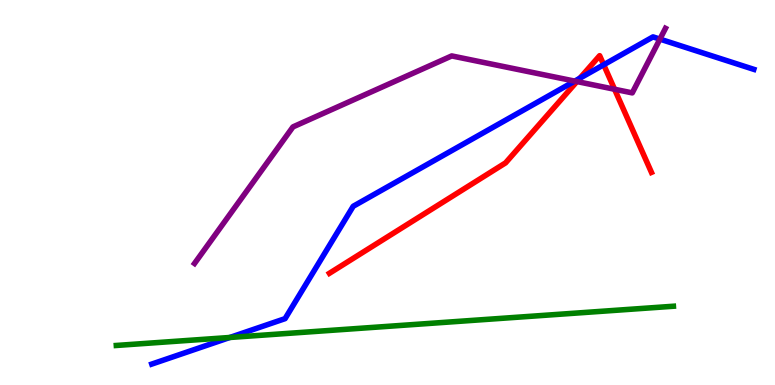[{'lines': ['blue', 'red'], 'intersections': [{'x': 7.48, 'y': 7.97}, {'x': 7.79, 'y': 8.32}]}, {'lines': ['green', 'red'], 'intersections': []}, {'lines': ['purple', 'red'], 'intersections': [{'x': 7.44, 'y': 7.88}, {'x': 7.93, 'y': 7.68}]}, {'lines': ['blue', 'green'], 'intersections': [{'x': 2.97, 'y': 1.23}]}, {'lines': ['blue', 'purple'], 'intersections': [{'x': 7.42, 'y': 7.89}, {'x': 8.52, 'y': 8.98}]}, {'lines': ['green', 'purple'], 'intersections': []}]